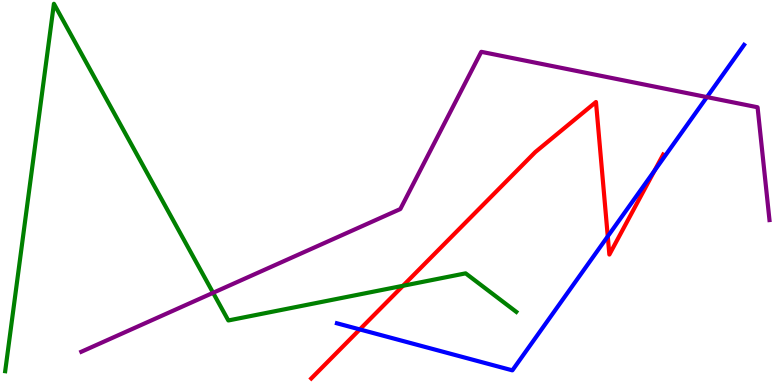[{'lines': ['blue', 'red'], 'intersections': [{'x': 4.64, 'y': 1.44}, {'x': 7.84, 'y': 3.86}, {'x': 8.45, 'y': 5.57}]}, {'lines': ['green', 'red'], 'intersections': [{'x': 5.2, 'y': 2.58}]}, {'lines': ['purple', 'red'], 'intersections': []}, {'lines': ['blue', 'green'], 'intersections': []}, {'lines': ['blue', 'purple'], 'intersections': [{'x': 9.12, 'y': 7.48}]}, {'lines': ['green', 'purple'], 'intersections': [{'x': 2.75, 'y': 2.39}]}]